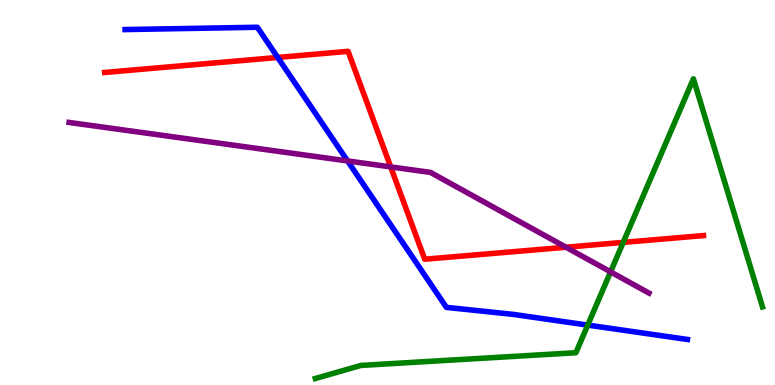[{'lines': ['blue', 'red'], 'intersections': [{'x': 3.58, 'y': 8.51}]}, {'lines': ['green', 'red'], 'intersections': [{'x': 8.04, 'y': 3.7}]}, {'lines': ['purple', 'red'], 'intersections': [{'x': 5.04, 'y': 5.66}, {'x': 7.3, 'y': 3.58}]}, {'lines': ['blue', 'green'], 'intersections': [{'x': 7.58, 'y': 1.56}]}, {'lines': ['blue', 'purple'], 'intersections': [{'x': 4.48, 'y': 5.82}]}, {'lines': ['green', 'purple'], 'intersections': [{'x': 7.88, 'y': 2.94}]}]